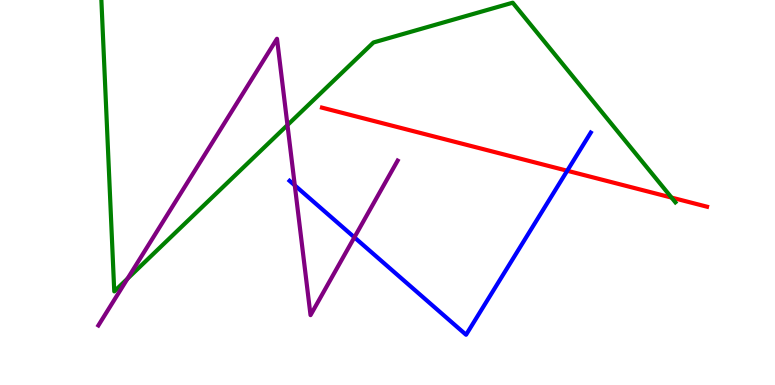[{'lines': ['blue', 'red'], 'intersections': [{'x': 7.32, 'y': 5.57}]}, {'lines': ['green', 'red'], 'intersections': [{'x': 8.66, 'y': 4.87}]}, {'lines': ['purple', 'red'], 'intersections': []}, {'lines': ['blue', 'green'], 'intersections': []}, {'lines': ['blue', 'purple'], 'intersections': [{'x': 3.8, 'y': 5.19}, {'x': 4.57, 'y': 3.84}]}, {'lines': ['green', 'purple'], 'intersections': [{'x': 1.65, 'y': 2.76}, {'x': 3.71, 'y': 6.75}]}]